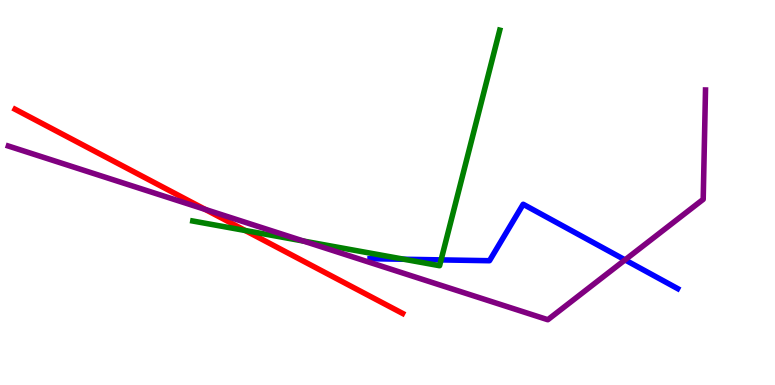[{'lines': ['blue', 'red'], 'intersections': []}, {'lines': ['green', 'red'], 'intersections': [{'x': 3.16, 'y': 4.01}]}, {'lines': ['purple', 'red'], 'intersections': [{'x': 2.65, 'y': 4.56}]}, {'lines': ['blue', 'green'], 'intersections': [{'x': 5.21, 'y': 3.27}, {'x': 5.69, 'y': 3.25}]}, {'lines': ['blue', 'purple'], 'intersections': [{'x': 8.07, 'y': 3.25}]}, {'lines': ['green', 'purple'], 'intersections': [{'x': 3.92, 'y': 3.74}]}]